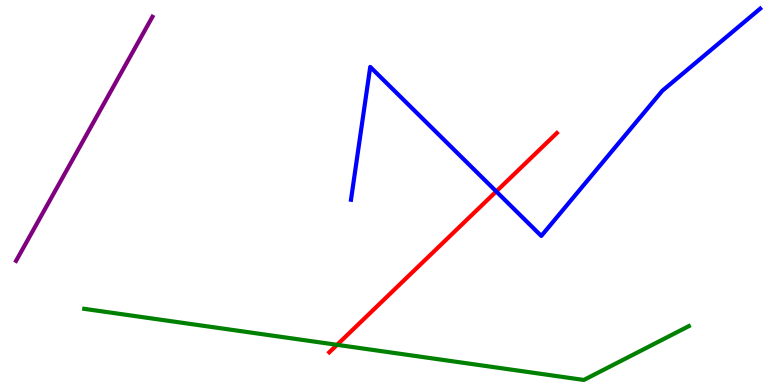[{'lines': ['blue', 'red'], 'intersections': [{'x': 6.4, 'y': 5.03}]}, {'lines': ['green', 'red'], 'intersections': [{'x': 4.35, 'y': 1.04}]}, {'lines': ['purple', 'red'], 'intersections': []}, {'lines': ['blue', 'green'], 'intersections': []}, {'lines': ['blue', 'purple'], 'intersections': []}, {'lines': ['green', 'purple'], 'intersections': []}]